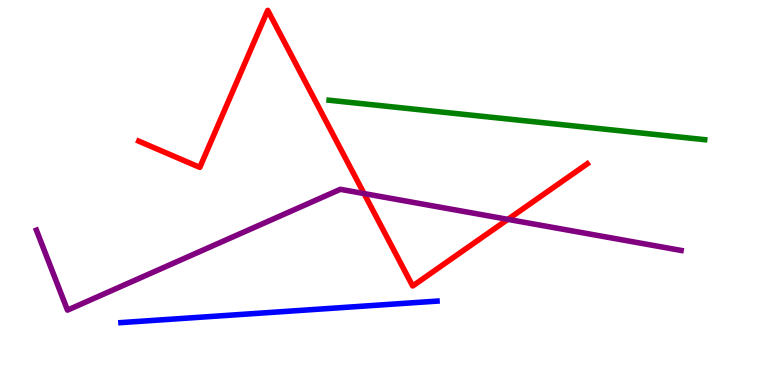[{'lines': ['blue', 'red'], 'intersections': []}, {'lines': ['green', 'red'], 'intersections': []}, {'lines': ['purple', 'red'], 'intersections': [{'x': 4.7, 'y': 4.97}, {'x': 6.55, 'y': 4.3}]}, {'lines': ['blue', 'green'], 'intersections': []}, {'lines': ['blue', 'purple'], 'intersections': []}, {'lines': ['green', 'purple'], 'intersections': []}]